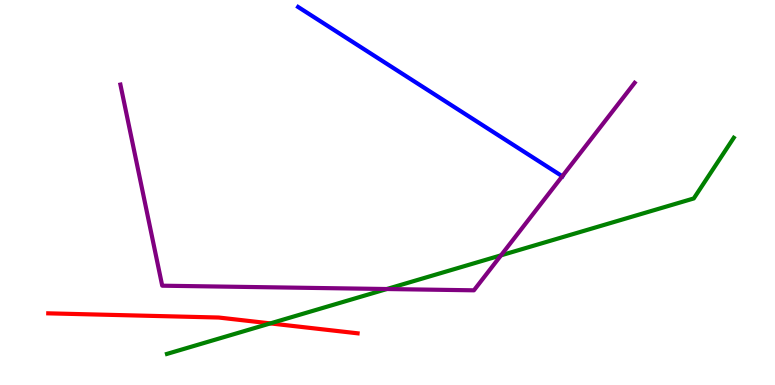[{'lines': ['blue', 'red'], 'intersections': []}, {'lines': ['green', 'red'], 'intersections': [{'x': 3.49, 'y': 1.6}]}, {'lines': ['purple', 'red'], 'intersections': []}, {'lines': ['blue', 'green'], 'intersections': []}, {'lines': ['blue', 'purple'], 'intersections': [{'x': 7.26, 'y': 5.42}]}, {'lines': ['green', 'purple'], 'intersections': [{'x': 4.99, 'y': 2.49}, {'x': 6.46, 'y': 3.37}]}]